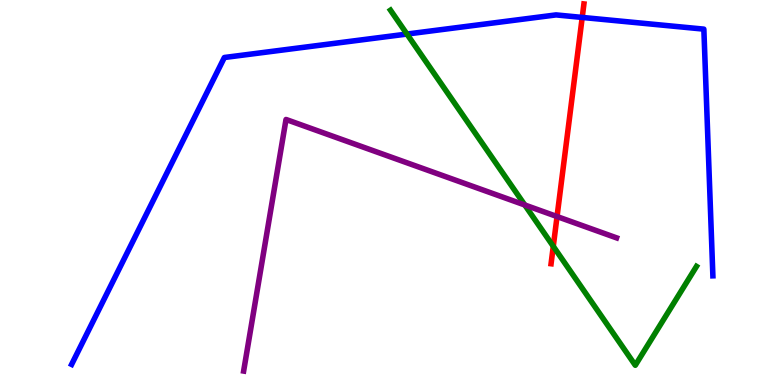[{'lines': ['blue', 'red'], 'intersections': [{'x': 7.51, 'y': 9.55}]}, {'lines': ['green', 'red'], 'intersections': [{'x': 7.14, 'y': 3.6}]}, {'lines': ['purple', 'red'], 'intersections': [{'x': 7.19, 'y': 4.38}]}, {'lines': ['blue', 'green'], 'intersections': [{'x': 5.25, 'y': 9.12}]}, {'lines': ['blue', 'purple'], 'intersections': []}, {'lines': ['green', 'purple'], 'intersections': [{'x': 6.77, 'y': 4.68}]}]